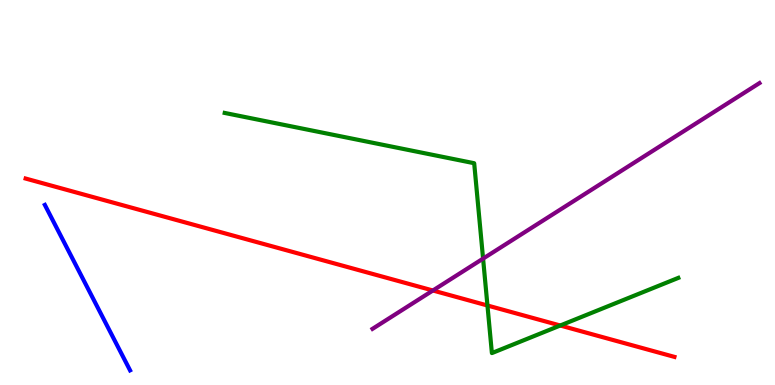[{'lines': ['blue', 'red'], 'intersections': []}, {'lines': ['green', 'red'], 'intersections': [{'x': 6.29, 'y': 2.07}, {'x': 7.23, 'y': 1.55}]}, {'lines': ['purple', 'red'], 'intersections': [{'x': 5.59, 'y': 2.45}]}, {'lines': ['blue', 'green'], 'intersections': []}, {'lines': ['blue', 'purple'], 'intersections': []}, {'lines': ['green', 'purple'], 'intersections': [{'x': 6.23, 'y': 3.28}]}]